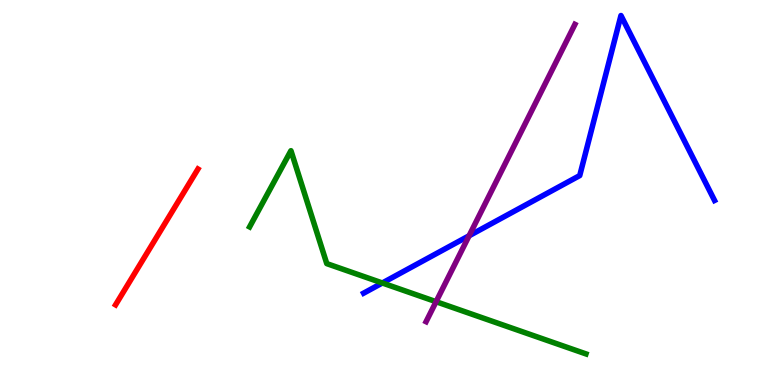[{'lines': ['blue', 'red'], 'intersections': []}, {'lines': ['green', 'red'], 'intersections': []}, {'lines': ['purple', 'red'], 'intersections': []}, {'lines': ['blue', 'green'], 'intersections': [{'x': 4.93, 'y': 2.65}]}, {'lines': ['blue', 'purple'], 'intersections': [{'x': 6.05, 'y': 3.88}]}, {'lines': ['green', 'purple'], 'intersections': [{'x': 5.63, 'y': 2.16}]}]